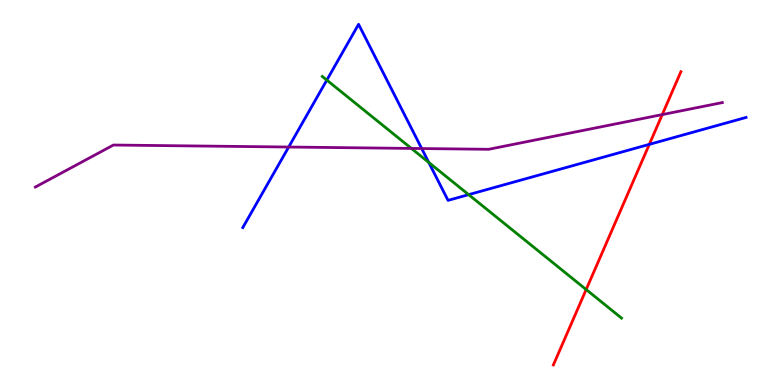[{'lines': ['blue', 'red'], 'intersections': [{'x': 8.38, 'y': 6.25}]}, {'lines': ['green', 'red'], 'intersections': [{'x': 7.56, 'y': 2.48}]}, {'lines': ['purple', 'red'], 'intersections': [{'x': 8.55, 'y': 7.02}]}, {'lines': ['blue', 'green'], 'intersections': [{'x': 4.22, 'y': 7.92}, {'x': 5.53, 'y': 5.78}, {'x': 6.05, 'y': 4.94}]}, {'lines': ['blue', 'purple'], 'intersections': [{'x': 3.72, 'y': 6.18}, {'x': 5.44, 'y': 6.14}]}, {'lines': ['green', 'purple'], 'intersections': [{'x': 5.31, 'y': 6.14}]}]